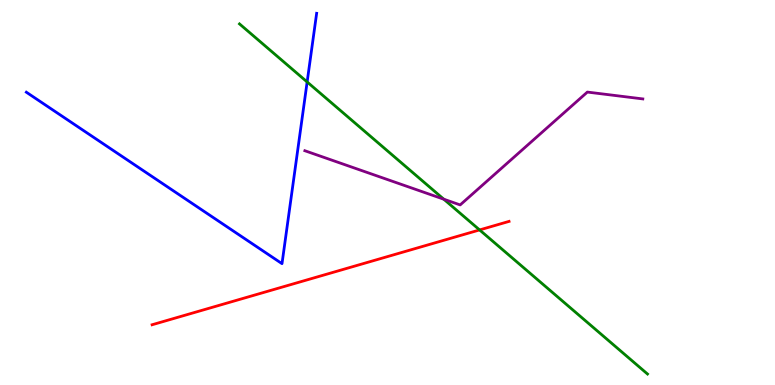[{'lines': ['blue', 'red'], 'intersections': []}, {'lines': ['green', 'red'], 'intersections': [{'x': 6.19, 'y': 4.03}]}, {'lines': ['purple', 'red'], 'intersections': []}, {'lines': ['blue', 'green'], 'intersections': [{'x': 3.96, 'y': 7.87}]}, {'lines': ['blue', 'purple'], 'intersections': []}, {'lines': ['green', 'purple'], 'intersections': [{'x': 5.73, 'y': 4.83}]}]